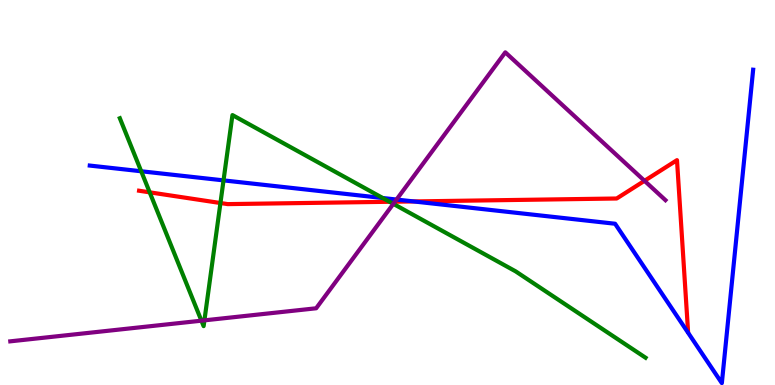[{'lines': ['blue', 'red'], 'intersections': [{'x': 5.34, 'y': 4.77}]}, {'lines': ['green', 'red'], 'intersections': [{'x': 1.93, 'y': 5.0}, {'x': 2.84, 'y': 4.73}, {'x': 5.03, 'y': 4.76}]}, {'lines': ['purple', 'red'], 'intersections': [{'x': 5.1, 'y': 4.76}, {'x': 8.32, 'y': 5.3}]}, {'lines': ['blue', 'green'], 'intersections': [{'x': 1.82, 'y': 5.55}, {'x': 2.88, 'y': 5.31}, {'x': 4.94, 'y': 4.86}]}, {'lines': ['blue', 'purple'], 'intersections': [{'x': 5.12, 'y': 4.82}]}, {'lines': ['green', 'purple'], 'intersections': [{'x': 2.6, 'y': 1.67}, {'x': 2.64, 'y': 1.68}, {'x': 5.08, 'y': 4.71}]}]